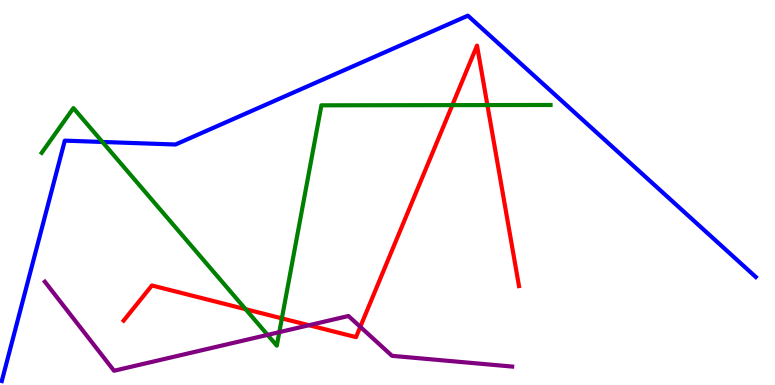[{'lines': ['blue', 'red'], 'intersections': []}, {'lines': ['green', 'red'], 'intersections': [{'x': 3.17, 'y': 1.97}, {'x': 3.64, 'y': 1.73}, {'x': 5.84, 'y': 7.27}, {'x': 6.29, 'y': 7.27}]}, {'lines': ['purple', 'red'], 'intersections': [{'x': 3.99, 'y': 1.55}, {'x': 4.65, 'y': 1.51}]}, {'lines': ['blue', 'green'], 'intersections': [{'x': 1.32, 'y': 6.31}]}, {'lines': ['blue', 'purple'], 'intersections': []}, {'lines': ['green', 'purple'], 'intersections': [{'x': 3.45, 'y': 1.3}, {'x': 3.6, 'y': 1.37}]}]